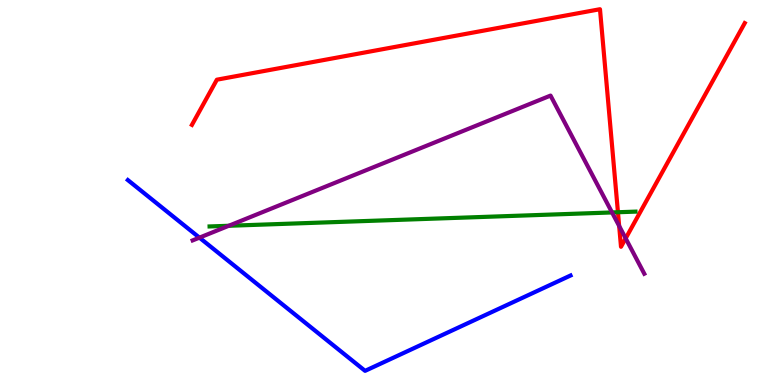[{'lines': ['blue', 'red'], 'intersections': []}, {'lines': ['green', 'red'], 'intersections': [{'x': 7.97, 'y': 4.49}]}, {'lines': ['purple', 'red'], 'intersections': [{'x': 7.99, 'y': 4.13}, {'x': 8.07, 'y': 3.81}]}, {'lines': ['blue', 'green'], 'intersections': []}, {'lines': ['blue', 'purple'], 'intersections': [{'x': 2.57, 'y': 3.83}]}, {'lines': ['green', 'purple'], 'intersections': [{'x': 2.95, 'y': 4.14}, {'x': 7.9, 'y': 4.48}]}]